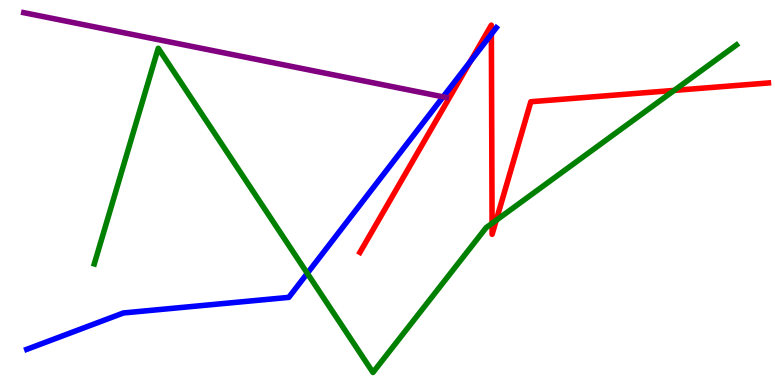[{'lines': ['blue', 'red'], 'intersections': [{'x': 6.07, 'y': 8.4}, {'x': 6.34, 'y': 9.11}]}, {'lines': ['green', 'red'], 'intersections': [{'x': 6.35, 'y': 4.2}, {'x': 6.4, 'y': 4.28}, {'x': 8.7, 'y': 7.65}]}, {'lines': ['purple', 'red'], 'intersections': []}, {'lines': ['blue', 'green'], 'intersections': [{'x': 3.97, 'y': 2.9}]}, {'lines': ['blue', 'purple'], 'intersections': [{'x': 5.72, 'y': 7.48}]}, {'lines': ['green', 'purple'], 'intersections': []}]